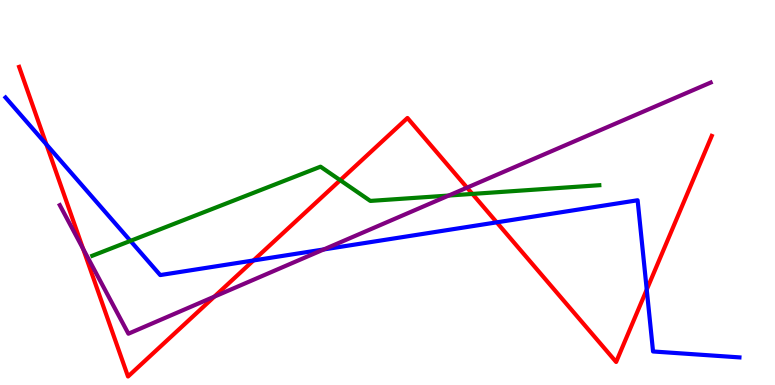[{'lines': ['blue', 'red'], 'intersections': [{'x': 0.598, 'y': 6.25}, {'x': 3.27, 'y': 3.23}, {'x': 6.41, 'y': 4.22}, {'x': 8.35, 'y': 2.48}]}, {'lines': ['green', 'red'], 'intersections': [{'x': 4.39, 'y': 5.32}, {'x': 6.1, 'y': 4.96}]}, {'lines': ['purple', 'red'], 'intersections': [{'x': 1.07, 'y': 3.54}, {'x': 2.77, 'y': 2.3}, {'x': 6.03, 'y': 5.13}]}, {'lines': ['blue', 'green'], 'intersections': [{'x': 1.68, 'y': 3.74}]}, {'lines': ['blue', 'purple'], 'intersections': [{'x': 4.18, 'y': 3.52}]}, {'lines': ['green', 'purple'], 'intersections': [{'x': 5.79, 'y': 4.92}]}]